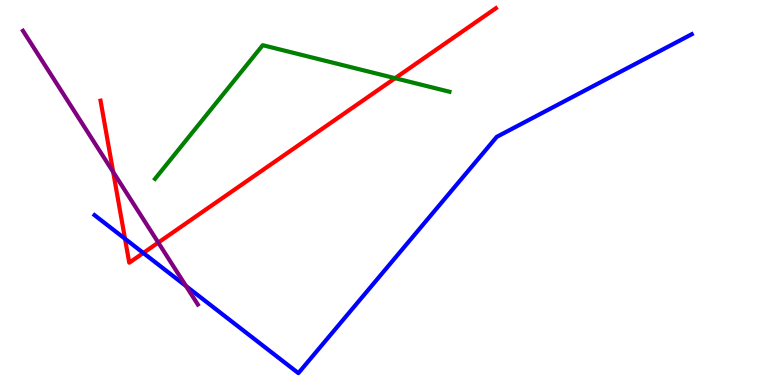[{'lines': ['blue', 'red'], 'intersections': [{'x': 1.61, 'y': 3.8}, {'x': 1.85, 'y': 3.43}]}, {'lines': ['green', 'red'], 'intersections': [{'x': 5.1, 'y': 7.97}]}, {'lines': ['purple', 'red'], 'intersections': [{'x': 1.46, 'y': 5.53}, {'x': 2.04, 'y': 3.7}]}, {'lines': ['blue', 'green'], 'intersections': []}, {'lines': ['blue', 'purple'], 'intersections': [{'x': 2.4, 'y': 2.57}]}, {'lines': ['green', 'purple'], 'intersections': []}]